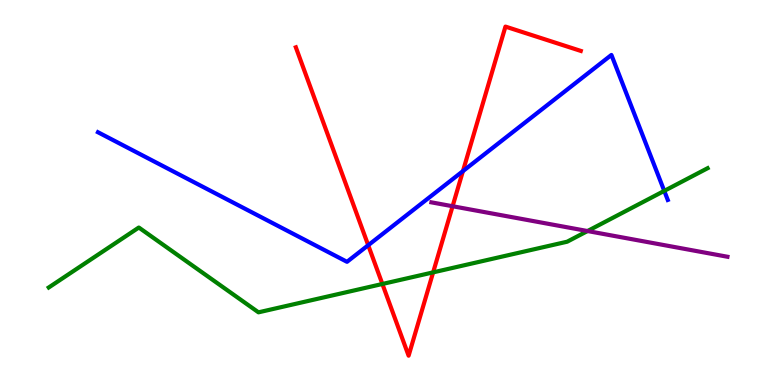[{'lines': ['blue', 'red'], 'intersections': [{'x': 4.75, 'y': 3.63}, {'x': 5.97, 'y': 5.56}]}, {'lines': ['green', 'red'], 'intersections': [{'x': 4.93, 'y': 2.62}, {'x': 5.59, 'y': 2.93}]}, {'lines': ['purple', 'red'], 'intersections': [{'x': 5.84, 'y': 4.64}]}, {'lines': ['blue', 'green'], 'intersections': [{'x': 8.57, 'y': 5.04}]}, {'lines': ['blue', 'purple'], 'intersections': []}, {'lines': ['green', 'purple'], 'intersections': [{'x': 7.58, 'y': 4.0}]}]